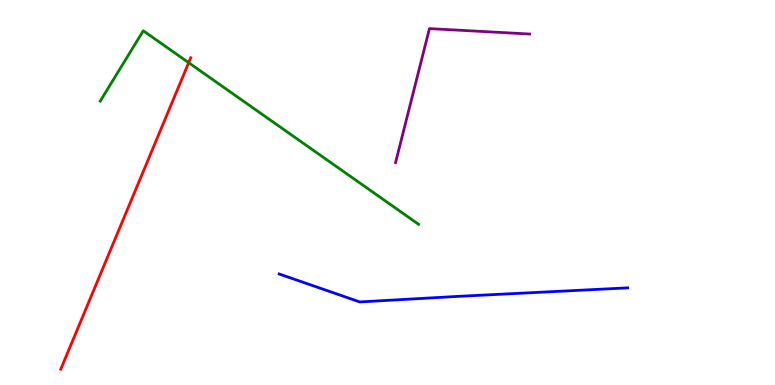[{'lines': ['blue', 'red'], 'intersections': []}, {'lines': ['green', 'red'], 'intersections': [{'x': 2.43, 'y': 8.37}]}, {'lines': ['purple', 'red'], 'intersections': []}, {'lines': ['blue', 'green'], 'intersections': []}, {'lines': ['blue', 'purple'], 'intersections': []}, {'lines': ['green', 'purple'], 'intersections': []}]